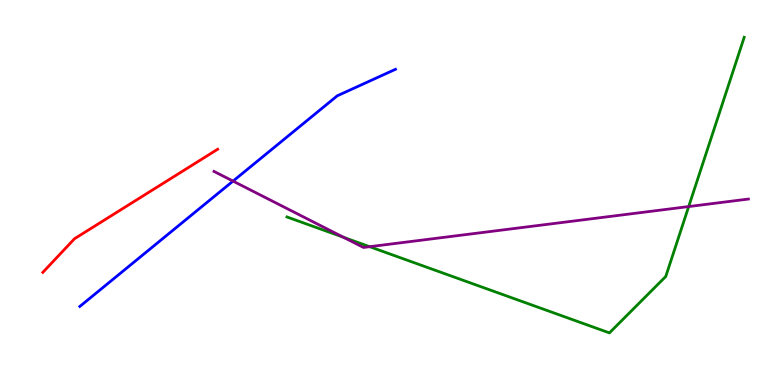[{'lines': ['blue', 'red'], 'intersections': []}, {'lines': ['green', 'red'], 'intersections': []}, {'lines': ['purple', 'red'], 'intersections': []}, {'lines': ['blue', 'green'], 'intersections': []}, {'lines': ['blue', 'purple'], 'intersections': [{'x': 3.01, 'y': 5.3}]}, {'lines': ['green', 'purple'], 'intersections': [{'x': 4.43, 'y': 3.84}, {'x': 4.77, 'y': 3.59}, {'x': 8.89, 'y': 4.63}]}]